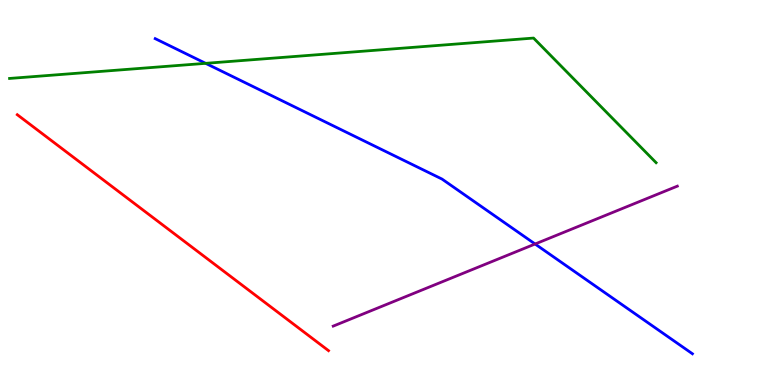[{'lines': ['blue', 'red'], 'intersections': []}, {'lines': ['green', 'red'], 'intersections': []}, {'lines': ['purple', 'red'], 'intersections': []}, {'lines': ['blue', 'green'], 'intersections': [{'x': 2.65, 'y': 8.35}]}, {'lines': ['blue', 'purple'], 'intersections': [{'x': 6.9, 'y': 3.66}]}, {'lines': ['green', 'purple'], 'intersections': []}]